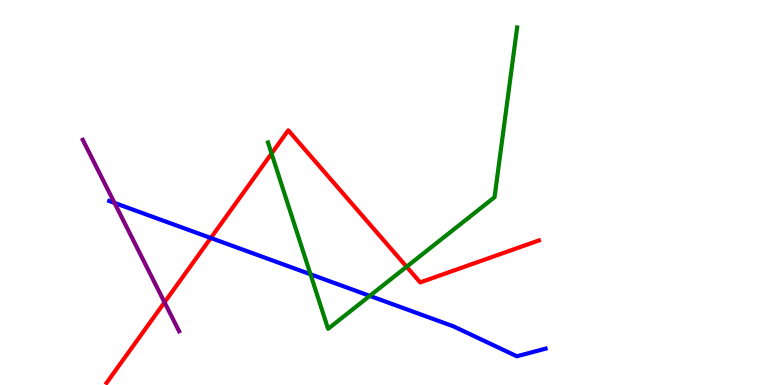[{'lines': ['blue', 'red'], 'intersections': [{'x': 2.72, 'y': 3.82}]}, {'lines': ['green', 'red'], 'intersections': [{'x': 3.5, 'y': 6.01}, {'x': 5.25, 'y': 3.07}]}, {'lines': ['purple', 'red'], 'intersections': [{'x': 2.12, 'y': 2.15}]}, {'lines': ['blue', 'green'], 'intersections': [{'x': 4.01, 'y': 2.88}, {'x': 4.77, 'y': 2.32}]}, {'lines': ['blue', 'purple'], 'intersections': [{'x': 1.48, 'y': 4.73}]}, {'lines': ['green', 'purple'], 'intersections': []}]